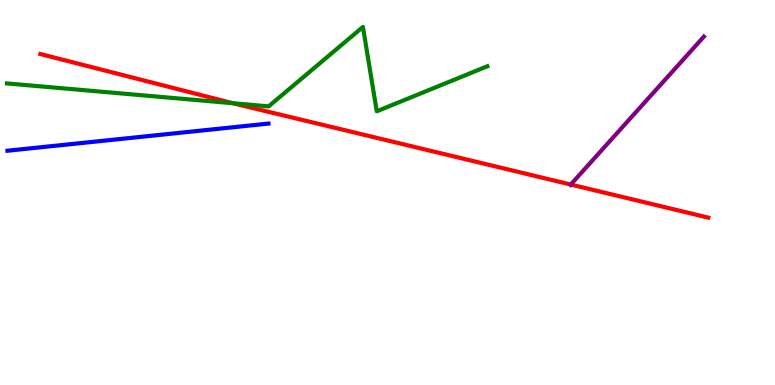[{'lines': ['blue', 'red'], 'intersections': []}, {'lines': ['green', 'red'], 'intersections': [{'x': 3.01, 'y': 7.32}]}, {'lines': ['purple', 'red'], 'intersections': [{'x': 7.36, 'y': 5.21}]}, {'lines': ['blue', 'green'], 'intersections': []}, {'lines': ['blue', 'purple'], 'intersections': []}, {'lines': ['green', 'purple'], 'intersections': []}]